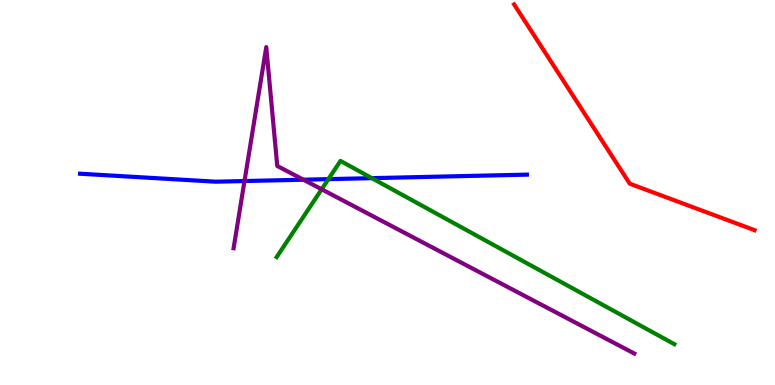[{'lines': ['blue', 'red'], 'intersections': []}, {'lines': ['green', 'red'], 'intersections': []}, {'lines': ['purple', 'red'], 'intersections': []}, {'lines': ['blue', 'green'], 'intersections': [{'x': 4.24, 'y': 5.35}, {'x': 4.8, 'y': 5.37}]}, {'lines': ['blue', 'purple'], 'intersections': [{'x': 3.15, 'y': 5.3}, {'x': 3.92, 'y': 5.33}]}, {'lines': ['green', 'purple'], 'intersections': [{'x': 4.15, 'y': 5.08}]}]